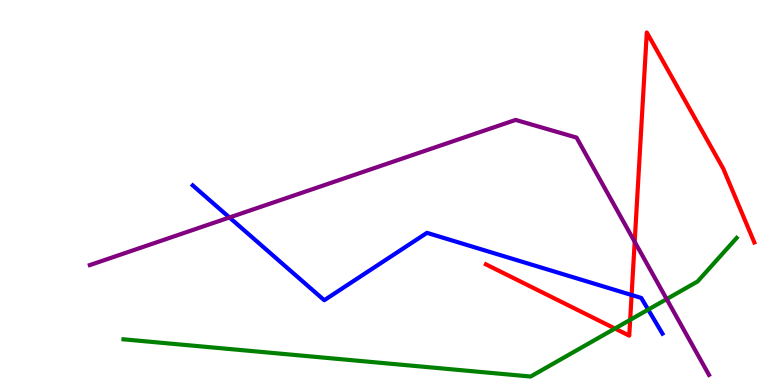[{'lines': ['blue', 'red'], 'intersections': [{'x': 8.15, 'y': 2.34}]}, {'lines': ['green', 'red'], 'intersections': [{'x': 7.93, 'y': 1.47}, {'x': 8.13, 'y': 1.69}]}, {'lines': ['purple', 'red'], 'intersections': [{'x': 8.19, 'y': 3.72}]}, {'lines': ['blue', 'green'], 'intersections': [{'x': 8.36, 'y': 1.96}]}, {'lines': ['blue', 'purple'], 'intersections': [{'x': 2.96, 'y': 4.35}]}, {'lines': ['green', 'purple'], 'intersections': [{'x': 8.6, 'y': 2.23}]}]